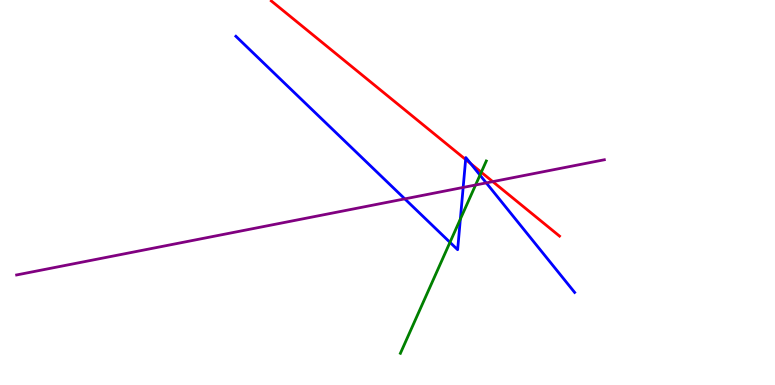[{'lines': ['blue', 'red'], 'intersections': [{'x': 6.01, 'y': 5.86}, {'x': 6.07, 'y': 5.75}]}, {'lines': ['green', 'red'], 'intersections': [{'x': 6.21, 'y': 5.53}]}, {'lines': ['purple', 'red'], 'intersections': [{'x': 6.36, 'y': 5.28}]}, {'lines': ['blue', 'green'], 'intersections': [{'x': 5.81, 'y': 3.71}, {'x': 5.94, 'y': 4.31}, {'x': 6.19, 'y': 5.45}]}, {'lines': ['blue', 'purple'], 'intersections': [{'x': 5.22, 'y': 4.83}, {'x': 5.98, 'y': 5.13}, {'x': 6.27, 'y': 5.25}]}, {'lines': ['green', 'purple'], 'intersections': [{'x': 6.14, 'y': 5.19}]}]